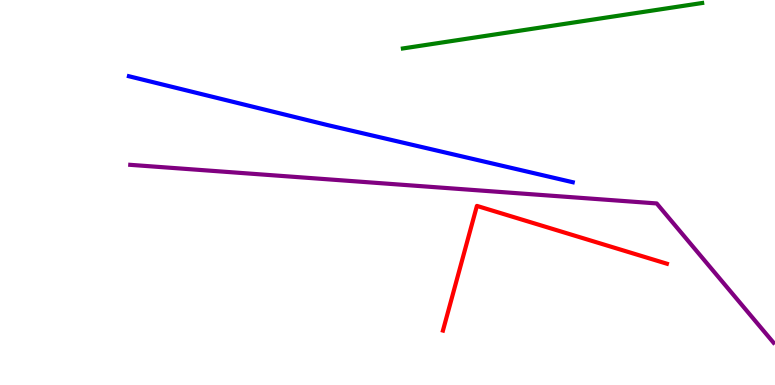[{'lines': ['blue', 'red'], 'intersections': []}, {'lines': ['green', 'red'], 'intersections': []}, {'lines': ['purple', 'red'], 'intersections': []}, {'lines': ['blue', 'green'], 'intersections': []}, {'lines': ['blue', 'purple'], 'intersections': []}, {'lines': ['green', 'purple'], 'intersections': []}]